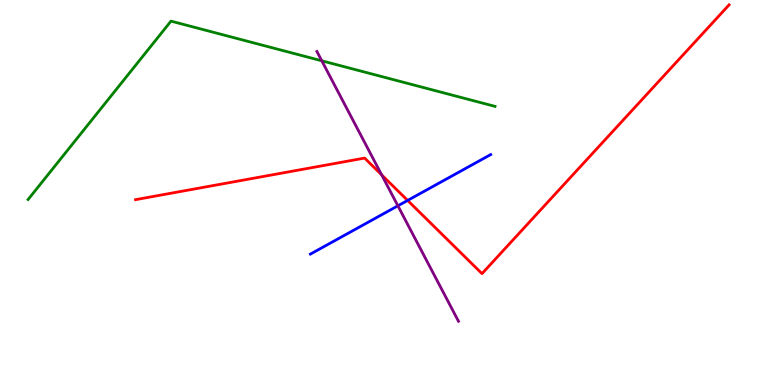[{'lines': ['blue', 'red'], 'intersections': [{'x': 5.26, 'y': 4.79}]}, {'lines': ['green', 'red'], 'intersections': []}, {'lines': ['purple', 'red'], 'intersections': [{'x': 4.92, 'y': 5.46}]}, {'lines': ['blue', 'green'], 'intersections': []}, {'lines': ['blue', 'purple'], 'intersections': [{'x': 5.13, 'y': 4.65}]}, {'lines': ['green', 'purple'], 'intersections': [{'x': 4.15, 'y': 8.42}]}]